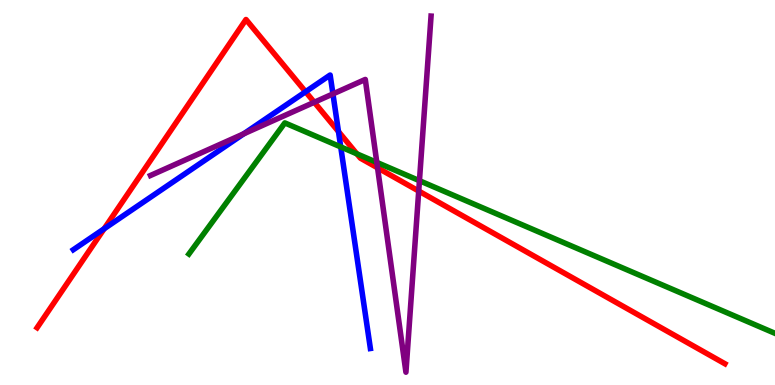[{'lines': ['blue', 'red'], 'intersections': [{'x': 1.34, 'y': 4.06}, {'x': 3.94, 'y': 7.62}, {'x': 4.37, 'y': 6.58}]}, {'lines': ['green', 'red'], 'intersections': [{'x': 4.6, 'y': 6.0}]}, {'lines': ['purple', 'red'], 'intersections': [{'x': 4.06, 'y': 7.34}, {'x': 4.87, 'y': 5.64}, {'x': 5.4, 'y': 5.04}]}, {'lines': ['blue', 'green'], 'intersections': [{'x': 4.4, 'y': 6.18}]}, {'lines': ['blue', 'purple'], 'intersections': [{'x': 3.15, 'y': 6.53}, {'x': 4.3, 'y': 7.56}]}, {'lines': ['green', 'purple'], 'intersections': [{'x': 4.86, 'y': 5.78}, {'x': 5.41, 'y': 5.31}]}]